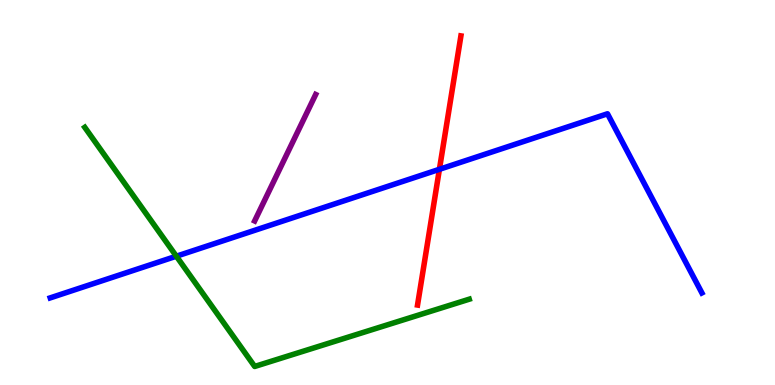[{'lines': ['blue', 'red'], 'intersections': [{'x': 5.67, 'y': 5.6}]}, {'lines': ['green', 'red'], 'intersections': []}, {'lines': ['purple', 'red'], 'intersections': []}, {'lines': ['blue', 'green'], 'intersections': [{'x': 2.28, 'y': 3.35}]}, {'lines': ['blue', 'purple'], 'intersections': []}, {'lines': ['green', 'purple'], 'intersections': []}]